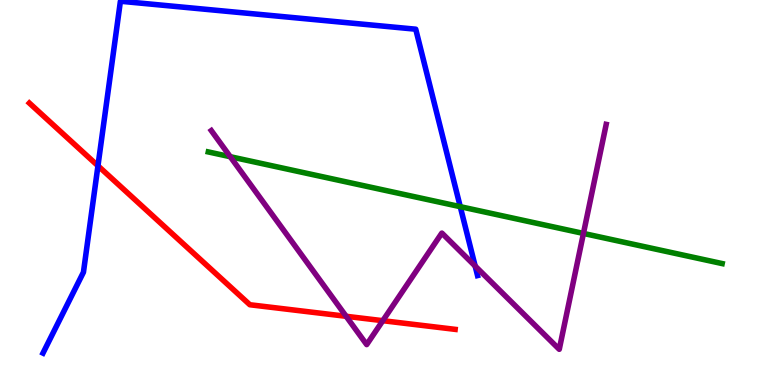[{'lines': ['blue', 'red'], 'intersections': [{'x': 1.26, 'y': 5.69}]}, {'lines': ['green', 'red'], 'intersections': []}, {'lines': ['purple', 'red'], 'intersections': [{'x': 4.47, 'y': 1.78}, {'x': 4.94, 'y': 1.67}]}, {'lines': ['blue', 'green'], 'intersections': [{'x': 5.94, 'y': 4.63}]}, {'lines': ['blue', 'purple'], 'intersections': [{'x': 6.13, 'y': 3.09}]}, {'lines': ['green', 'purple'], 'intersections': [{'x': 2.97, 'y': 5.93}, {'x': 7.53, 'y': 3.94}]}]